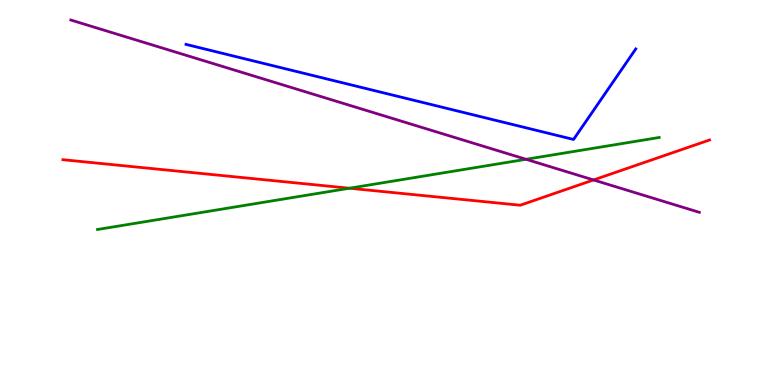[{'lines': ['blue', 'red'], 'intersections': []}, {'lines': ['green', 'red'], 'intersections': [{'x': 4.51, 'y': 5.11}]}, {'lines': ['purple', 'red'], 'intersections': [{'x': 7.66, 'y': 5.33}]}, {'lines': ['blue', 'green'], 'intersections': []}, {'lines': ['blue', 'purple'], 'intersections': []}, {'lines': ['green', 'purple'], 'intersections': [{'x': 6.79, 'y': 5.86}]}]